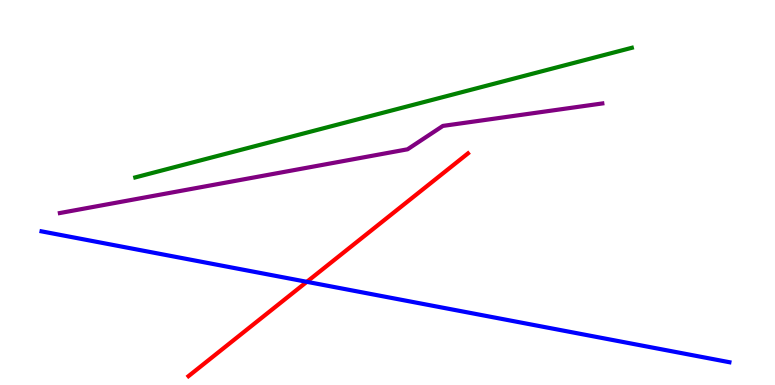[{'lines': ['blue', 'red'], 'intersections': [{'x': 3.96, 'y': 2.68}]}, {'lines': ['green', 'red'], 'intersections': []}, {'lines': ['purple', 'red'], 'intersections': []}, {'lines': ['blue', 'green'], 'intersections': []}, {'lines': ['blue', 'purple'], 'intersections': []}, {'lines': ['green', 'purple'], 'intersections': []}]